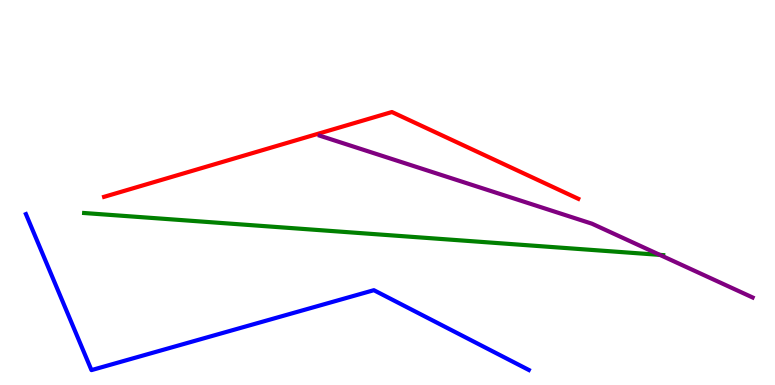[{'lines': ['blue', 'red'], 'intersections': []}, {'lines': ['green', 'red'], 'intersections': []}, {'lines': ['purple', 'red'], 'intersections': []}, {'lines': ['blue', 'green'], 'intersections': []}, {'lines': ['blue', 'purple'], 'intersections': []}, {'lines': ['green', 'purple'], 'intersections': [{'x': 8.51, 'y': 3.38}]}]